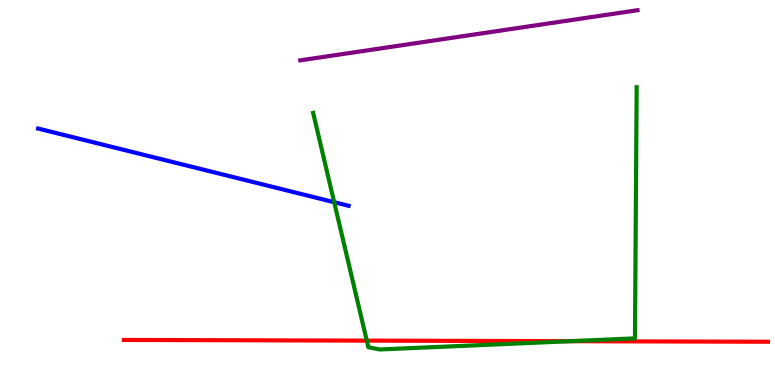[{'lines': ['blue', 'red'], 'intersections': []}, {'lines': ['green', 'red'], 'intersections': [{'x': 4.73, 'y': 1.15}, {'x': 7.36, 'y': 1.14}]}, {'lines': ['purple', 'red'], 'intersections': []}, {'lines': ['blue', 'green'], 'intersections': [{'x': 4.31, 'y': 4.75}]}, {'lines': ['blue', 'purple'], 'intersections': []}, {'lines': ['green', 'purple'], 'intersections': []}]